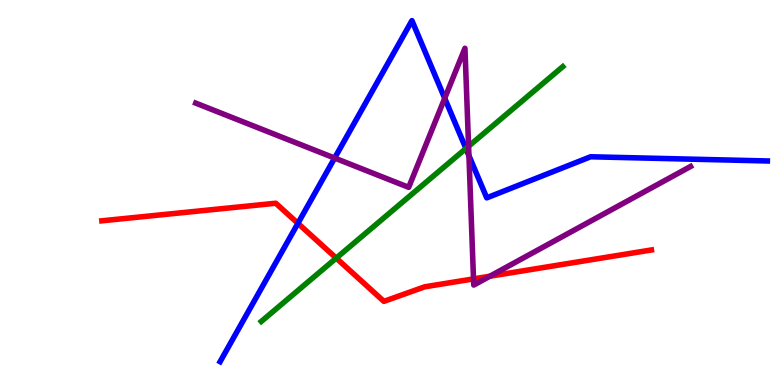[{'lines': ['blue', 'red'], 'intersections': [{'x': 3.84, 'y': 4.2}]}, {'lines': ['green', 'red'], 'intersections': [{'x': 4.34, 'y': 3.3}]}, {'lines': ['purple', 'red'], 'intersections': [{'x': 6.11, 'y': 2.76}, {'x': 6.32, 'y': 2.83}]}, {'lines': ['blue', 'green'], 'intersections': [{'x': 6.01, 'y': 6.14}]}, {'lines': ['blue', 'purple'], 'intersections': [{'x': 4.32, 'y': 5.89}, {'x': 5.74, 'y': 7.45}, {'x': 6.05, 'y': 5.96}]}, {'lines': ['green', 'purple'], 'intersections': [{'x': 6.05, 'y': 6.2}]}]